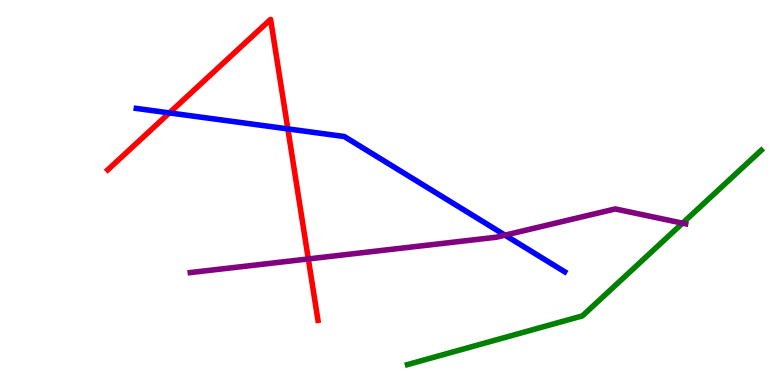[{'lines': ['blue', 'red'], 'intersections': [{'x': 2.19, 'y': 7.07}, {'x': 3.71, 'y': 6.65}]}, {'lines': ['green', 'red'], 'intersections': []}, {'lines': ['purple', 'red'], 'intersections': [{'x': 3.98, 'y': 3.27}]}, {'lines': ['blue', 'green'], 'intersections': []}, {'lines': ['blue', 'purple'], 'intersections': [{'x': 6.52, 'y': 3.89}]}, {'lines': ['green', 'purple'], 'intersections': [{'x': 8.81, 'y': 4.2}]}]